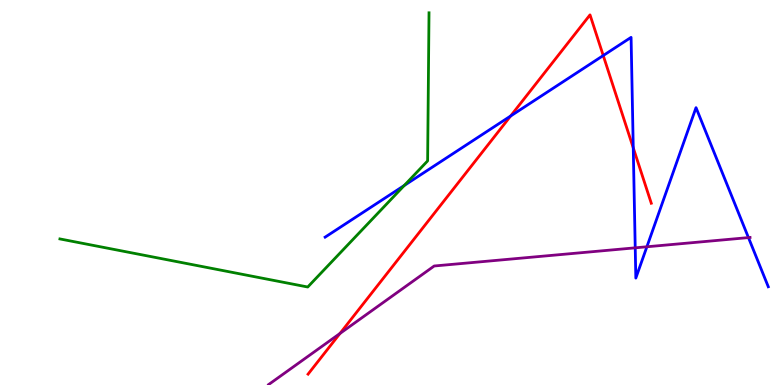[{'lines': ['blue', 'red'], 'intersections': [{'x': 6.59, 'y': 6.99}, {'x': 7.78, 'y': 8.56}, {'x': 8.17, 'y': 6.16}]}, {'lines': ['green', 'red'], 'intersections': []}, {'lines': ['purple', 'red'], 'intersections': [{'x': 4.39, 'y': 1.34}]}, {'lines': ['blue', 'green'], 'intersections': [{'x': 5.22, 'y': 5.18}]}, {'lines': ['blue', 'purple'], 'intersections': [{'x': 8.2, 'y': 3.56}, {'x': 8.35, 'y': 3.59}, {'x': 9.66, 'y': 3.83}]}, {'lines': ['green', 'purple'], 'intersections': []}]